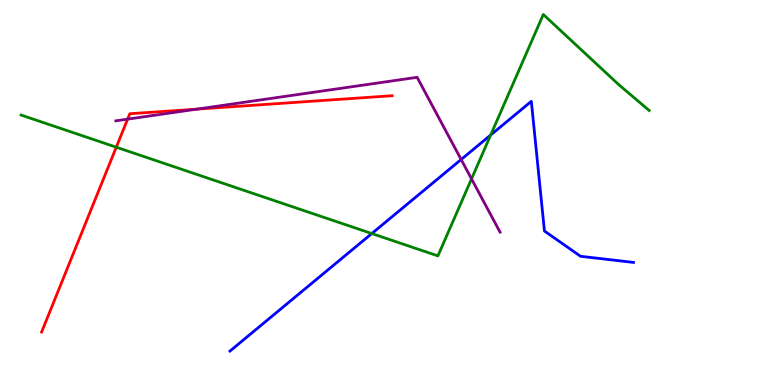[{'lines': ['blue', 'red'], 'intersections': []}, {'lines': ['green', 'red'], 'intersections': [{'x': 1.5, 'y': 6.18}]}, {'lines': ['purple', 'red'], 'intersections': [{'x': 1.65, 'y': 6.91}, {'x': 2.54, 'y': 7.17}]}, {'lines': ['blue', 'green'], 'intersections': [{'x': 4.8, 'y': 3.93}, {'x': 6.33, 'y': 6.49}]}, {'lines': ['blue', 'purple'], 'intersections': [{'x': 5.95, 'y': 5.86}]}, {'lines': ['green', 'purple'], 'intersections': [{'x': 6.08, 'y': 5.35}]}]